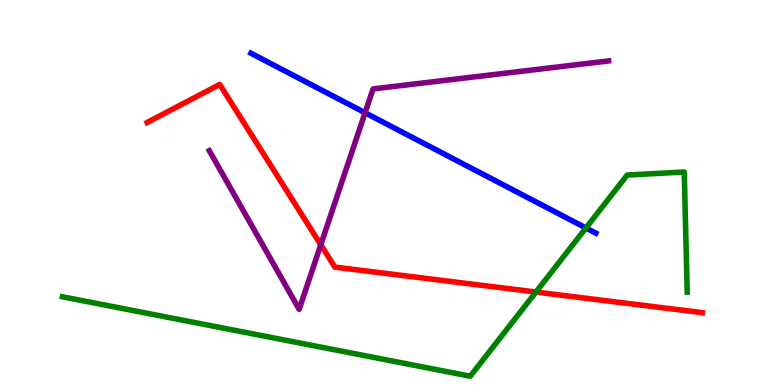[{'lines': ['blue', 'red'], 'intersections': []}, {'lines': ['green', 'red'], 'intersections': [{'x': 6.92, 'y': 2.41}]}, {'lines': ['purple', 'red'], 'intersections': [{'x': 4.14, 'y': 3.64}]}, {'lines': ['blue', 'green'], 'intersections': [{'x': 7.56, 'y': 4.08}]}, {'lines': ['blue', 'purple'], 'intersections': [{'x': 4.71, 'y': 7.07}]}, {'lines': ['green', 'purple'], 'intersections': []}]